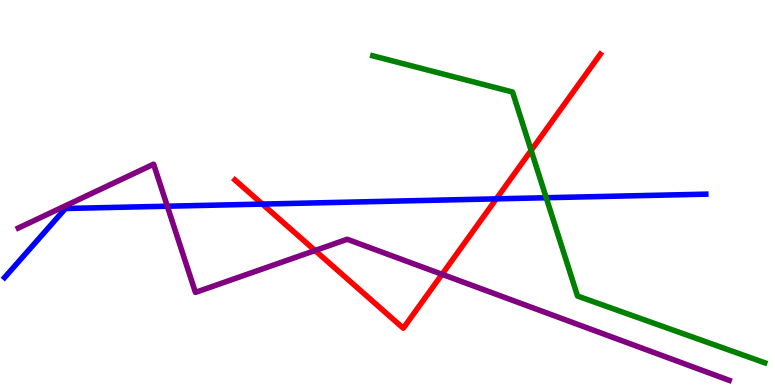[{'lines': ['blue', 'red'], 'intersections': [{'x': 3.39, 'y': 4.7}, {'x': 6.4, 'y': 4.84}]}, {'lines': ['green', 'red'], 'intersections': [{'x': 6.85, 'y': 6.09}]}, {'lines': ['purple', 'red'], 'intersections': [{'x': 4.07, 'y': 3.49}, {'x': 5.7, 'y': 2.88}]}, {'lines': ['blue', 'green'], 'intersections': [{'x': 7.05, 'y': 4.86}]}, {'lines': ['blue', 'purple'], 'intersections': [{'x': 2.16, 'y': 4.64}]}, {'lines': ['green', 'purple'], 'intersections': []}]